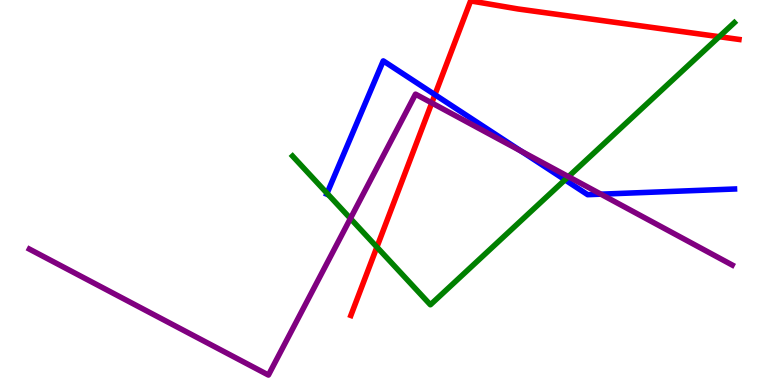[{'lines': ['blue', 'red'], 'intersections': [{'x': 5.61, 'y': 7.54}]}, {'lines': ['green', 'red'], 'intersections': [{'x': 4.86, 'y': 3.58}, {'x': 9.28, 'y': 9.05}]}, {'lines': ['purple', 'red'], 'intersections': [{'x': 5.57, 'y': 7.33}]}, {'lines': ['blue', 'green'], 'intersections': [{'x': 4.22, 'y': 4.98}, {'x': 7.29, 'y': 5.33}]}, {'lines': ['blue', 'purple'], 'intersections': [{'x': 6.73, 'y': 6.07}, {'x': 7.75, 'y': 4.96}]}, {'lines': ['green', 'purple'], 'intersections': [{'x': 4.52, 'y': 4.32}, {'x': 7.33, 'y': 5.41}]}]